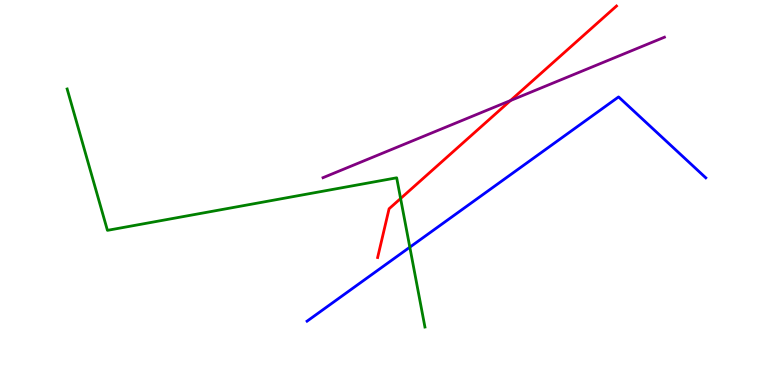[{'lines': ['blue', 'red'], 'intersections': []}, {'lines': ['green', 'red'], 'intersections': [{'x': 5.17, 'y': 4.84}]}, {'lines': ['purple', 'red'], 'intersections': [{'x': 6.59, 'y': 7.39}]}, {'lines': ['blue', 'green'], 'intersections': [{'x': 5.29, 'y': 3.58}]}, {'lines': ['blue', 'purple'], 'intersections': []}, {'lines': ['green', 'purple'], 'intersections': []}]